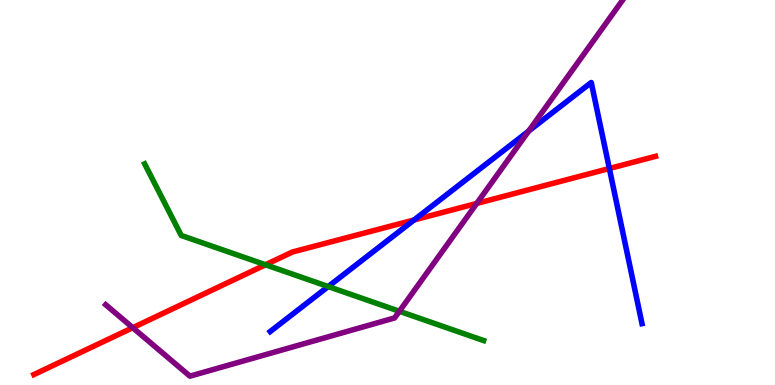[{'lines': ['blue', 'red'], 'intersections': [{'x': 5.34, 'y': 4.29}, {'x': 7.86, 'y': 5.62}]}, {'lines': ['green', 'red'], 'intersections': [{'x': 3.43, 'y': 3.12}]}, {'lines': ['purple', 'red'], 'intersections': [{'x': 1.71, 'y': 1.49}, {'x': 6.15, 'y': 4.72}]}, {'lines': ['blue', 'green'], 'intersections': [{'x': 4.24, 'y': 2.56}]}, {'lines': ['blue', 'purple'], 'intersections': [{'x': 6.82, 'y': 6.6}]}, {'lines': ['green', 'purple'], 'intersections': [{'x': 5.15, 'y': 1.91}]}]